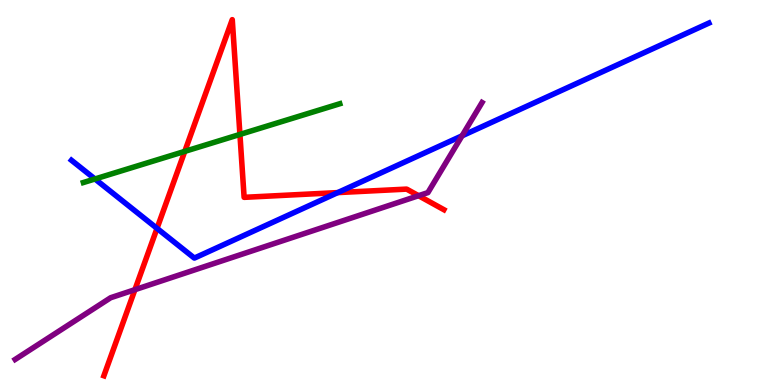[{'lines': ['blue', 'red'], 'intersections': [{'x': 2.03, 'y': 4.07}, {'x': 4.36, 'y': 5.0}]}, {'lines': ['green', 'red'], 'intersections': [{'x': 2.38, 'y': 6.07}, {'x': 3.1, 'y': 6.51}]}, {'lines': ['purple', 'red'], 'intersections': [{'x': 1.74, 'y': 2.48}, {'x': 5.4, 'y': 4.92}]}, {'lines': ['blue', 'green'], 'intersections': [{'x': 1.23, 'y': 5.35}]}, {'lines': ['blue', 'purple'], 'intersections': [{'x': 5.96, 'y': 6.47}]}, {'lines': ['green', 'purple'], 'intersections': []}]